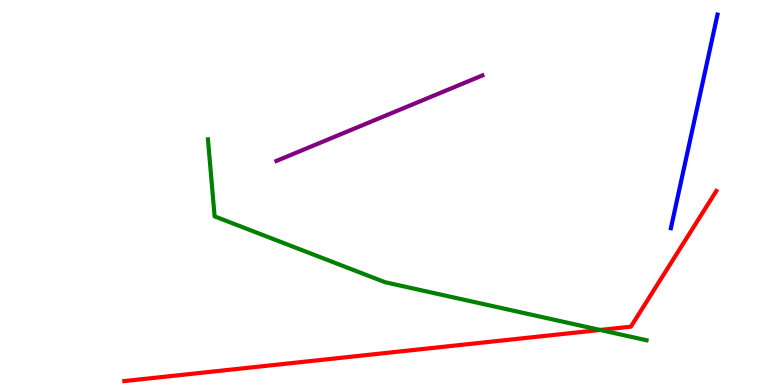[{'lines': ['blue', 'red'], 'intersections': []}, {'lines': ['green', 'red'], 'intersections': [{'x': 7.74, 'y': 1.43}]}, {'lines': ['purple', 'red'], 'intersections': []}, {'lines': ['blue', 'green'], 'intersections': []}, {'lines': ['blue', 'purple'], 'intersections': []}, {'lines': ['green', 'purple'], 'intersections': []}]